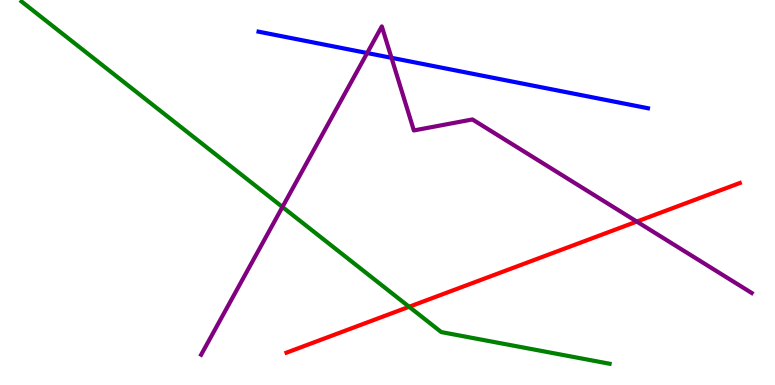[{'lines': ['blue', 'red'], 'intersections': []}, {'lines': ['green', 'red'], 'intersections': [{'x': 5.28, 'y': 2.03}]}, {'lines': ['purple', 'red'], 'intersections': [{'x': 8.22, 'y': 4.24}]}, {'lines': ['blue', 'green'], 'intersections': []}, {'lines': ['blue', 'purple'], 'intersections': [{'x': 4.74, 'y': 8.62}, {'x': 5.05, 'y': 8.5}]}, {'lines': ['green', 'purple'], 'intersections': [{'x': 3.64, 'y': 4.62}]}]